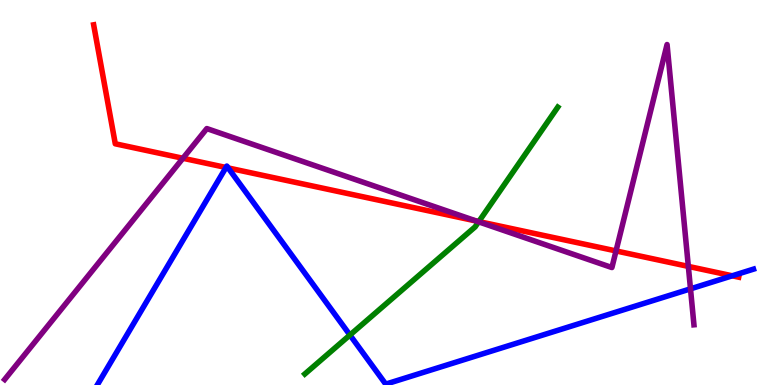[{'lines': ['blue', 'red'], 'intersections': [{'x': 2.92, 'y': 5.65}, {'x': 2.94, 'y': 5.64}, {'x': 9.45, 'y': 2.84}]}, {'lines': ['green', 'red'], 'intersections': [{'x': 6.18, 'y': 4.24}]}, {'lines': ['purple', 'red'], 'intersections': [{'x': 2.36, 'y': 5.89}, {'x': 6.15, 'y': 4.26}, {'x': 7.95, 'y': 3.48}, {'x': 8.88, 'y': 3.08}]}, {'lines': ['blue', 'green'], 'intersections': [{'x': 4.52, 'y': 1.3}]}, {'lines': ['blue', 'purple'], 'intersections': [{'x': 8.91, 'y': 2.5}]}, {'lines': ['green', 'purple'], 'intersections': [{'x': 6.18, 'y': 4.24}]}]